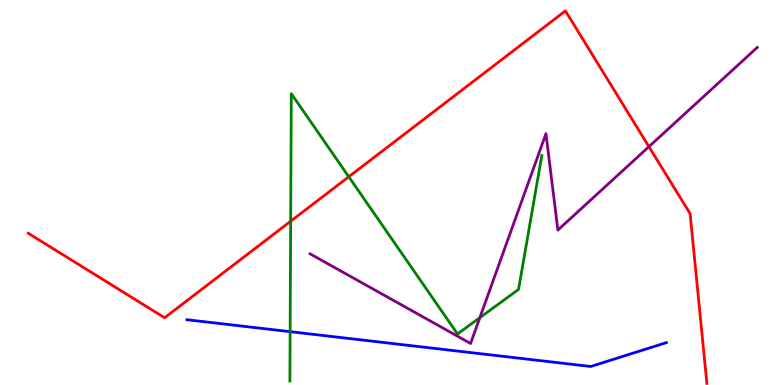[{'lines': ['blue', 'red'], 'intersections': []}, {'lines': ['green', 'red'], 'intersections': [{'x': 3.75, 'y': 4.25}, {'x': 4.5, 'y': 5.41}]}, {'lines': ['purple', 'red'], 'intersections': [{'x': 8.37, 'y': 6.19}]}, {'lines': ['blue', 'green'], 'intersections': [{'x': 3.74, 'y': 1.39}]}, {'lines': ['blue', 'purple'], 'intersections': []}, {'lines': ['green', 'purple'], 'intersections': [{'x': 6.19, 'y': 1.75}]}]